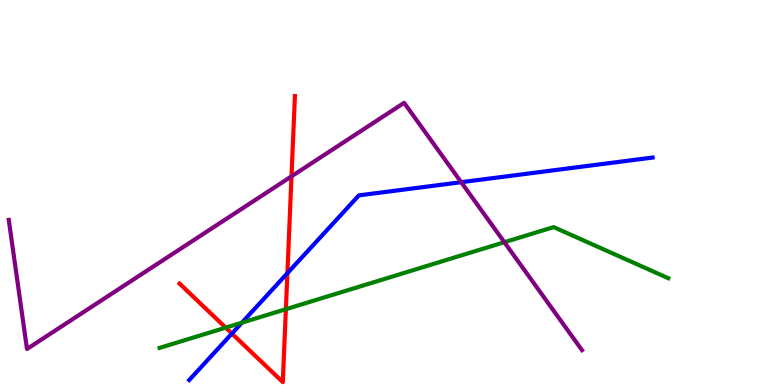[{'lines': ['blue', 'red'], 'intersections': [{'x': 2.99, 'y': 1.34}, {'x': 3.71, 'y': 2.9}]}, {'lines': ['green', 'red'], 'intersections': [{'x': 2.91, 'y': 1.49}, {'x': 3.69, 'y': 1.97}]}, {'lines': ['purple', 'red'], 'intersections': [{'x': 3.76, 'y': 5.42}]}, {'lines': ['blue', 'green'], 'intersections': [{'x': 3.12, 'y': 1.62}]}, {'lines': ['blue', 'purple'], 'intersections': [{'x': 5.95, 'y': 5.27}]}, {'lines': ['green', 'purple'], 'intersections': [{'x': 6.51, 'y': 3.71}]}]